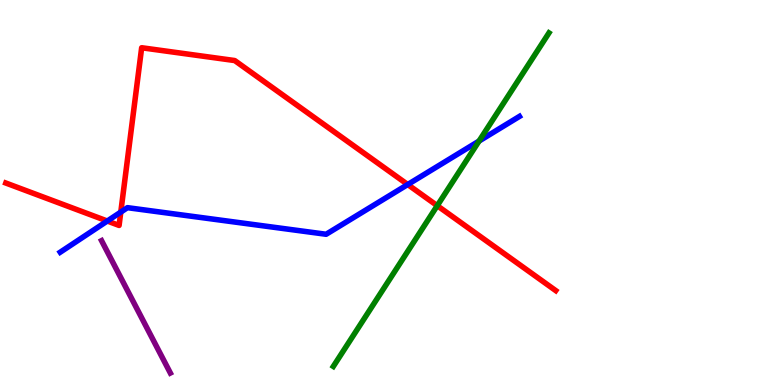[{'lines': ['blue', 'red'], 'intersections': [{'x': 1.38, 'y': 4.26}, {'x': 1.56, 'y': 4.49}, {'x': 5.26, 'y': 5.21}]}, {'lines': ['green', 'red'], 'intersections': [{'x': 5.64, 'y': 4.66}]}, {'lines': ['purple', 'red'], 'intersections': []}, {'lines': ['blue', 'green'], 'intersections': [{'x': 6.18, 'y': 6.34}]}, {'lines': ['blue', 'purple'], 'intersections': []}, {'lines': ['green', 'purple'], 'intersections': []}]